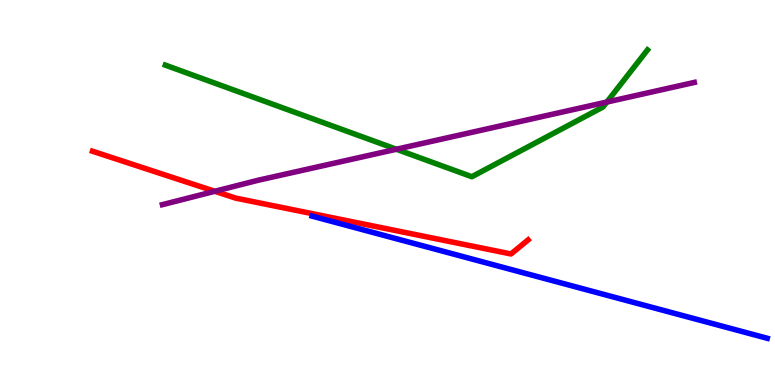[{'lines': ['blue', 'red'], 'intersections': []}, {'lines': ['green', 'red'], 'intersections': []}, {'lines': ['purple', 'red'], 'intersections': [{'x': 2.77, 'y': 5.03}]}, {'lines': ['blue', 'green'], 'intersections': []}, {'lines': ['blue', 'purple'], 'intersections': []}, {'lines': ['green', 'purple'], 'intersections': [{'x': 5.11, 'y': 6.12}, {'x': 7.83, 'y': 7.35}]}]